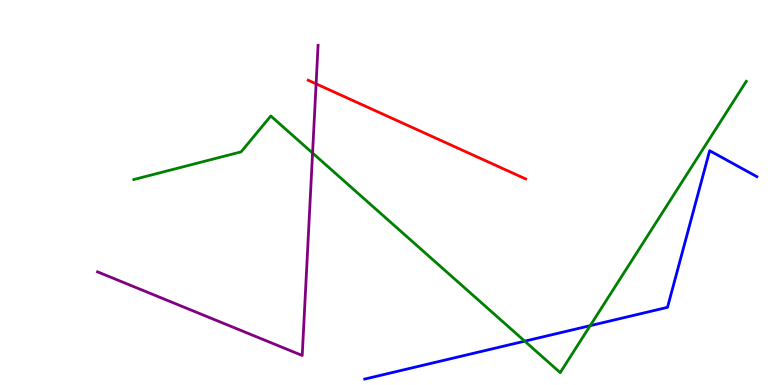[{'lines': ['blue', 'red'], 'intersections': []}, {'lines': ['green', 'red'], 'intersections': []}, {'lines': ['purple', 'red'], 'intersections': [{'x': 4.08, 'y': 7.82}]}, {'lines': ['blue', 'green'], 'intersections': [{'x': 6.77, 'y': 1.14}, {'x': 7.62, 'y': 1.54}]}, {'lines': ['blue', 'purple'], 'intersections': []}, {'lines': ['green', 'purple'], 'intersections': [{'x': 4.03, 'y': 6.03}]}]